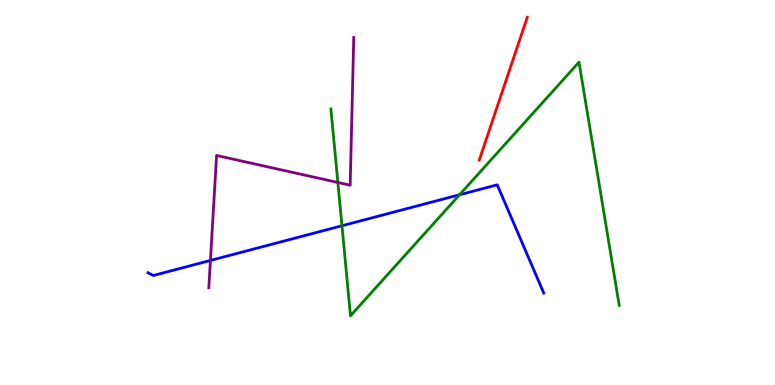[{'lines': ['blue', 'red'], 'intersections': []}, {'lines': ['green', 'red'], 'intersections': []}, {'lines': ['purple', 'red'], 'intersections': []}, {'lines': ['blue', 'green'], 'intersections': [{'x': 4.41, 'y': 4.14}, {'x': 5.93, 'y': 4.94}]}, {'lines': ['blue', 'purple'], 'intersections': [{'x': 2.72, 'y': 3.24}]}, {'lines': ['green', 'purple'], 'intersections': [{'x': 4.36, 'y': 5.26}]}]